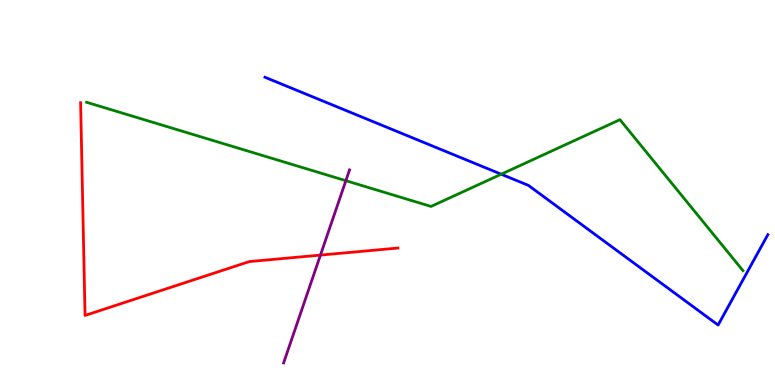[{'lines': ['blue', 'red'], 'intersections': []}, {'lines': ['green', 'red'], 'intersections': []}, {'lines': ['purple', 'red'], 'intersections': [{'x': 4.13, 'y': 3.37}]}, {'lines': ['blue', 'green'], 'intersections': [{'x': 6.47, 'y': 5.47}]}, {'lines': ['blue', 'purple'], 'intersections': []}, {'lines': ['green', 'purple'], 'intersections': [{'x': 4.46, 'y': 5.31}]}]